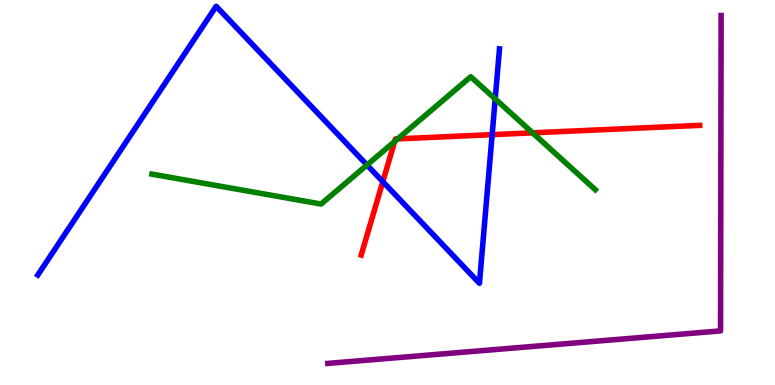[{'lines': ['blue', 'red'], 'intersections': [{'x': 4.94, 'y': 5.28}, {'x': 6.35, 'y': 6.5}]}, {'lines': ['green', 'red'], 'intersections': [{'x': 5.09, 'y': 6.33}, {'x': 5.13, 'y': 6.39}, {'x': 6.87, 'y': 6.55}]}, {'lines': ['purple', 'red'], 'intersections': []}, {'lines': ['blue', 'green'], 'intersections': [{'x': 4.74, 'y': 5.71}, {'x': 6.39, 'y': 7.43}]}, {'lines': ['blue', 'purple'], 'intersections': []}, {'lines': ['green', 'purple'], 'intersections': []}]